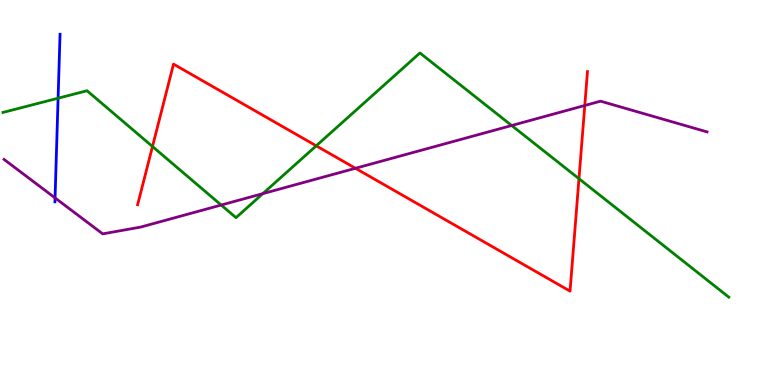[{'lines': ['blue', 'red'], 'intersections': []}, {'lines': ['green', 'red'], 'intersections': [{'x': 1.97, 'y': 6.19}, {'x': 4.08, 'y': 6.21}, {'x': 7.47, 'y': 5.36}]}, {'lines': ['purple', 'red'], 'intersections': [{'x': 4.59, 'y': 5.63}, {'x': 7.55, 'y': 7.26}]}, {'lines': ['blue', 'green'], 'intersections': [{'x': 0.75, 'y': 7.45}]}, {'lines': ['blue', 'purple'], 'intersections': [{'x': 0.71, 'y': 4.86}]}, {'lines': ['green', 'purple'], 'intersections': [{'x': 2.85, 'y': 4.67}, {'x': 3.39, 'y': 4.97}, {'x': 6.6, 'y': 6.74}]}]